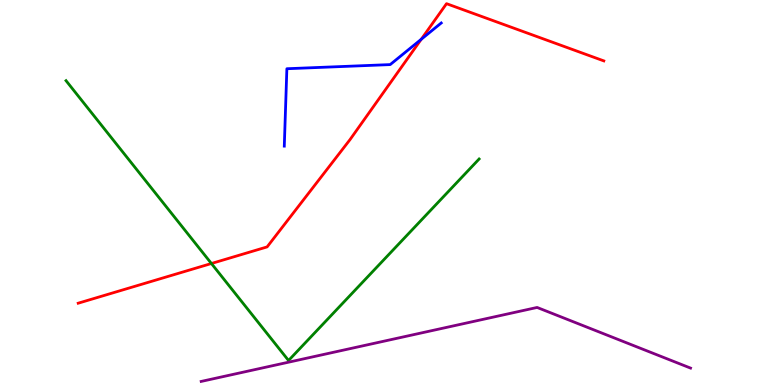[{'lines': ['blue', 'red'], 'intersections': [{'x': 5.44, 'y': 8.98}]}, {'lines': ['green', 'red'], 'intersections': [{'x': 2.73, 'y': 3.16}]}, {'lines': ['purple', 'red'], 'intersections': []}, {'lines': ['blue', 'green'], 'intersections': []}, {'lines': ['blue', 'purple'], 'intersections': []}, {'lines': ['green', 'purple'], 'intersections': []}]